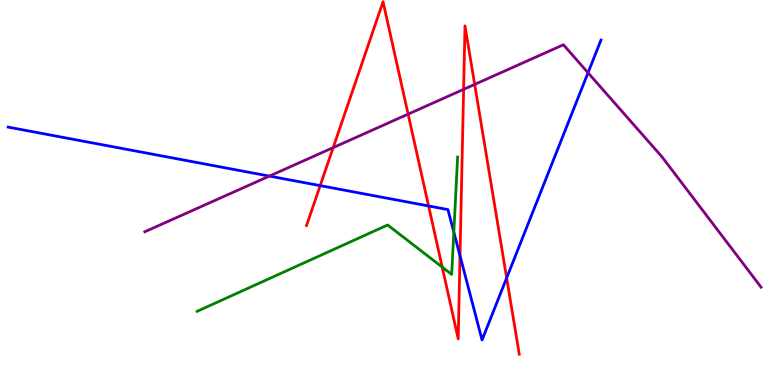[{'lines': ['blue', 'red'], 'intersections': [{'x': 4.13, 'y': 5.18}, {'x': 5.53, 'y': 4.65}, {'x': 5.94, 'y': 3.36}, {'x': 6.54, 'y': 2.78}]}, {'lines': ['green', 'red'], 'intersections': [{'x': 5.71, 'y': 3.06}]}, {'lines': ['purple', 'red'], 'intersections': [{'x': 4.3, 'y': 6.17}, {'x': 5.27, 'y': 7.04}, {'x': 5.98, 'y': 7.68}, {'x': 6.12, 'y': 7.81}]}, {'lines': ['blue', 'green'], 'intersections': [{'x': 5.86, 'y': 3.97}]}, {'lines': ['blue', 'purple'], 'intersections': [{'x': 3.48, 'y': 5.43}, {'x': 7.59, 'y': 8.11}]}, {'lines': ['green', 'purple'], 'intersections': []}]